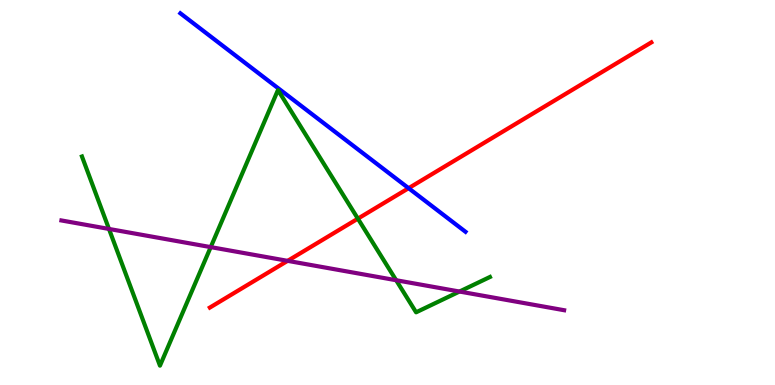[{'lines': ['blue', 'red'], 'intersections': [{'x': 5.27, 'y': 5.11}]}, {'lines': ['green', 'red'], 'intersections': [{'x': 4.62, 'y': 4.32}]}, {'lines': ['purple', 'red'], 'intersections': [{'x': 3.71, 'y': 3.22}]}, {'lines': ['blue', 'green'], 'intersections': []}, {'lines': ['blue', 'purple'], 'intersections': []}, {'lines': ['green', 'purple'], 'intersections': [{'x': 1.41, 'y': 4.05}, {'x': 2.72, 'y': 3.58}, {'x': 5.11, 'y': 2.72}, {'x': 5.93, 'y': 2.43}]}]